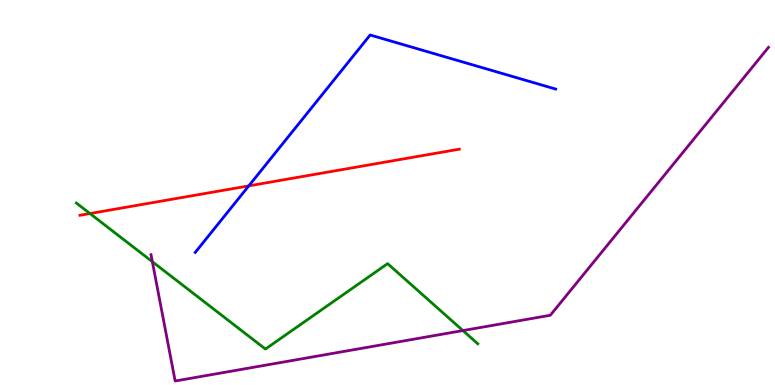[{'lines': ['blue', 'red'], 'intersections': [{'x': 3.21, 'y': 5.17}]}, {'lines': ['green', 'red'], 'intersections': [{'x': 1.16, 'y': 4.45}]}, {'lines': ['purple', 'red'], 'intersections': []}, {'lines': ['blue', 'green'], 'intersections': []}, {'lines': ['blue', 'purple'], 'intersections': []}, {'lines': ['green', 'purple'], 'intersections': [{'x': 1.97, 'y': 3.2}, {'x': 5.97, 'y': 1.41}]}]